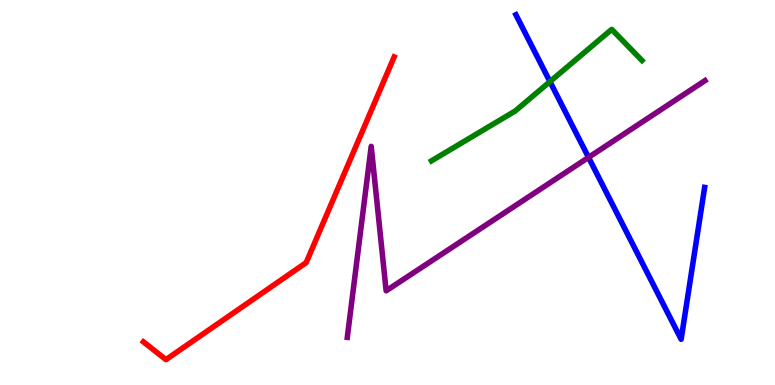[{'lines': ['blue', 'red'], 'intersections': []}, {'lines': ['green', 'red'], 'intersections': []}, {'lines': ['purple', 'red'], 'intersections': []}, {'lines': ['blue', 'green'], 'intersections': [{'x': 7.1, 'y': 7.88}]}, {'lines': ['blue', 'purple'], 'intersections': [{'x': 7.59, 'y': 5.91}]}, {'lines': ['green', 'purple'], 'intersections': []}]